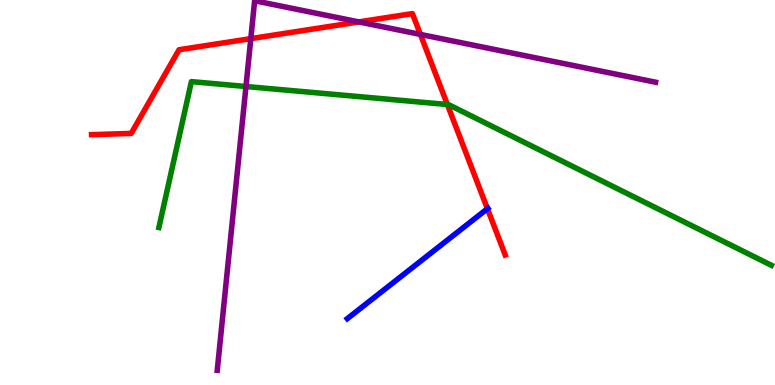[{'lines': ['blue', 'red'], 'intersections': [{'x': 6.29, 'y': 4.58}]}, {'lines': ['green', 'red'], 'intersections': [{'x': 5.77, 'y': 7.29}]}, {'lines': ['purple', 'red'], 'intersections': [{'x': 3.24, 'y': 9.0}, {'x': 4.63, 'y': 9.43}, {'x': 5.42, 'y': 9.11}]}, {'lines': ['blue', 'green'], 'intersections': []}, {'lines': ['blue', 'purple'], 'intersections': []}, {'lines': ['green', 'purple'], 'intersections': [{'x': 3.17, 'y': 7.75}]}]